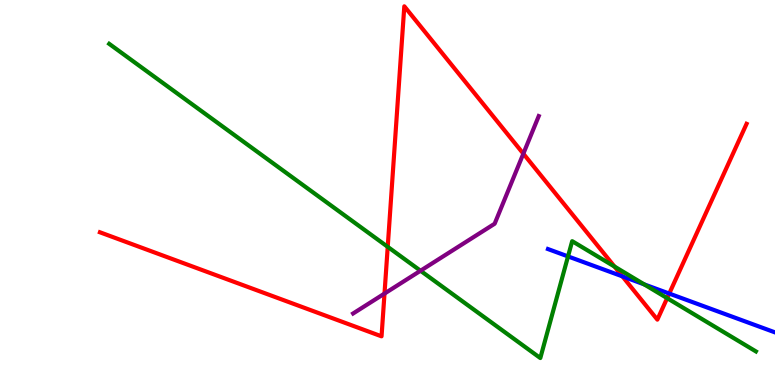[{'lines': ['blue', 'red'], 'intersections': [{'x': 8.03, 'y': 2.82}, {'x': 8.64, 'y': 2.38}]}, {'lines': ['green', 'red'], 'intersections': [{'x': 5.0, 'y': 3.59}, {'x': 7.93, 'y': 3.08}, {'x': 8.61, 'y': 2.26}]}, {'lines': ['purple', 'red'], 'intersections': [{'x': 4.96, 'y': 2.37}, {'x': 6.75, 'y': 6.01}]}, {'lines': ['blue', 'green'], 'intersections': [{'x': 7.33, 'y': 3.34}, {'x': 8.31, 'y': 2.61}]}, {'lines': ['blue', 'purple'], 'intersections': []}, {'lines': ['green', 'purple'], 'intersections': [{'x': 5.43, 'y': 2.97}]}]